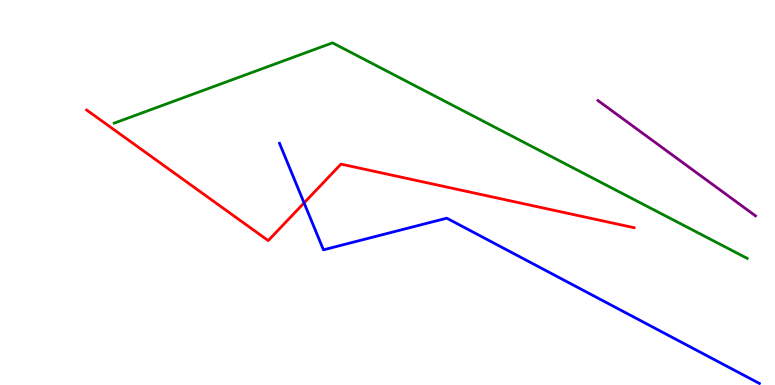[{'lines': ['blue', 'red'], 'intersections': [{'x': 3.92, 'y': 4.73}]}, {'lines': ['green', 'red'], 'intersections': []}, {'lines': ['purple', 'red'], 'intersections': []}, {'lines': ['blue', 'green'], 'intersections': []}, {'lines': ['blue', 'purple'], 'intersections': []}, {'lines': ['green', 'purple'], 'intersections': []}]